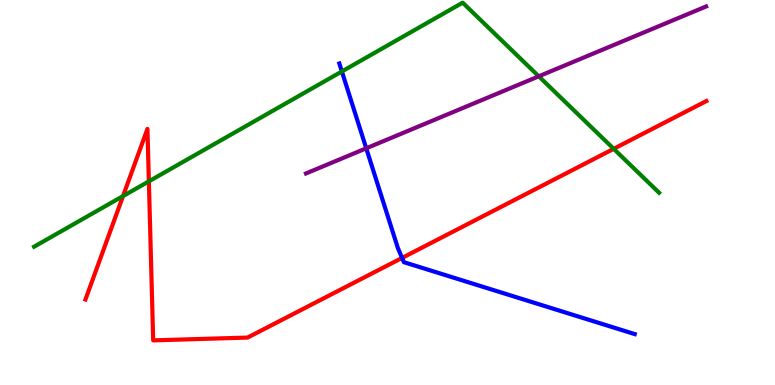[{'lines': ['blue', 'red'], 'intersections': [{'x': 5.19, 'y': 3.3}]}, {'lines': ['green', 'red'], 'intersections': [{'x': 1.59, 'y': 4.91}, {'x': 1.92, 'y': 5.29}, {'x': 7.92, 'y': 6.13}]}, {'lines': ['purple', 'red'], 'intersections': []}, {'lines': ['blue', 'green'], 'intersections': [{'x': 4.41, 'y': 8.14}]}, {'lines': ['blue', 'purple'], 'intersections': [{'x': 4.73, 'y': 6.15}]}, {'lines': ['green', 'purple'], 'intersections': [{'x': 6.95, 'y': 8.02}]}]